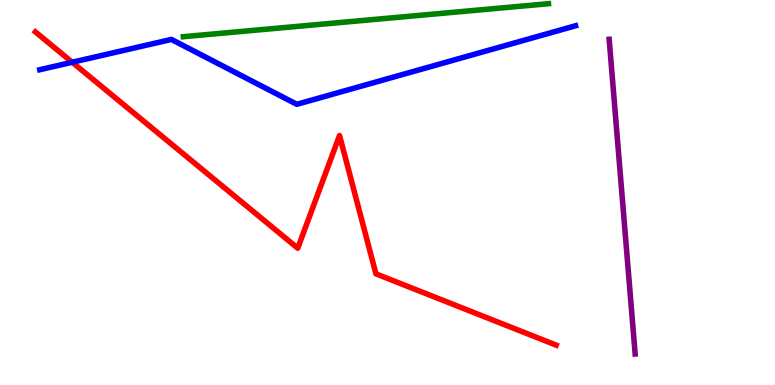[{'lines': ['blue', 'red'], 'intersections': [{'x': 0.932, 'y': 8.38}]}, {'lines': ['green', 'red'], 'intersections': []}, {'lines': ['purple', 'red'], 'intersections': []}, {'lines': ['blue', 'green'], 'intersections': []}, {'lines': ['blue', 'purple'], 'intersections': []}, {'lines': ['green', 'purple'], 'intersections': []}]